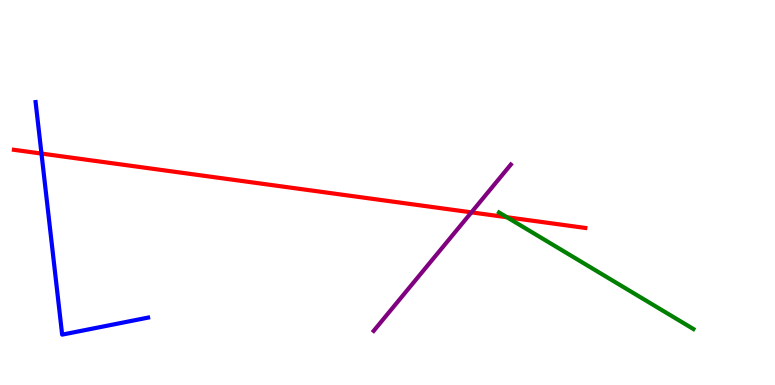[{'lines': ['blue', 'red'], 'intersections': [{'x': 0.535, 'y': 6.01}]}, {'lines': ['green', 'red'], 'intersections': [{'x': 6.54, 'y': 4.36}]}, {'lines': ['purple', 'red'], 'intersections': [{'x': 6.08, 'y': 4.48}]}, {'lines': ['blue', 'green'], 'intersections': []}, {'lines': ['blue', 'purple'], 'intersections': []}, {'lines': ['green', 'purple'], 'intersections': []}]